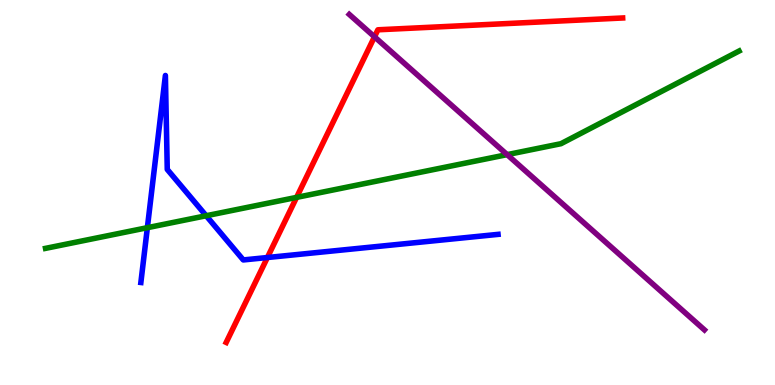[{'lines': ['blue', 'red'], 'intersections': [{'x': 3.45, 'y': 3.31}]}, {'lines': ['green', 'red'], 'intersections': [{'x': 3.83, 'y': 4.87}]}, {'lines': ['purple', 'red'], 'intersections': [{'x': 4.83, 'y': 9.04}]}, {'lines': ['blue', 'green'], 'intersections': [{'x': 1.9, 'y': 4.09}, {'x': 2.66, 'y': 4.4}]}, {'lines': ['blue', 'purple'], 'intersections': []}, {'lines': ['green', 'purple'], 'intersections': [{'x': 6.54, 'y': 5.98}]}]